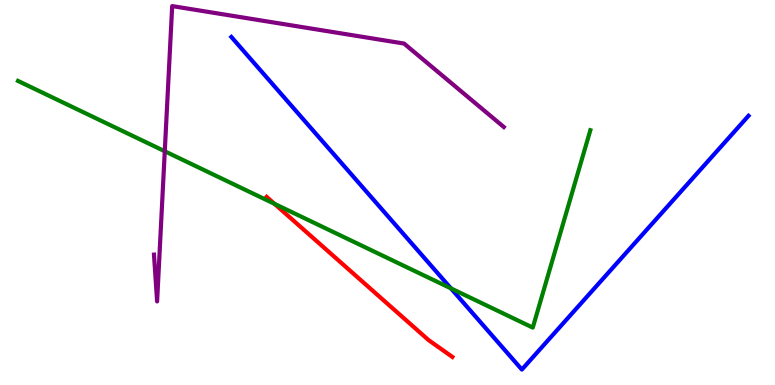[{'lines': ['blue', 'red'], 'intersections': []}, {'lines': ['green', 'red'], 'intersections': [{'x': 3.54, 'y': 4.71}]}, {'lines': ['purple', 'red'], 'intersections': []}, {'lines': ['blue', 'green'], 'intersections': [{'x': 5.82, 'y': 2.51}]}, {'lines': ['blue', 'purple'], 'intersections': []}, {'lines': ['green', 'purple'], 'intersections': [{'x': 2.13, 'y': 6.07}]}]